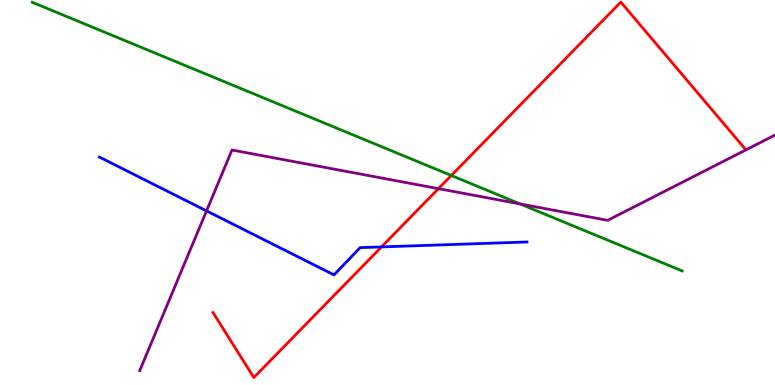[{'lines': ['blue', 'red'], 'intersections': [{'x': 4.92, 'y': 3.59}]}, {'lines': ['green', 'red'], 'intersections': [{'x': 5.82, 'y': 5.44}]}, {'lines': ['purple', 'red'], 'intersections': [{'x': 5.66, 'y': 5.1}]}, {'lines': ['blue', 'green'], 'intersections': []}, {'lines': ['blue', 'purple'], 'intersections': [{'x': 2.66, 'y': 4.52}]}, {'lines': ['green', 'purple'], 'intersections': [{'x': 6.71, 'y': 4.7}]}]